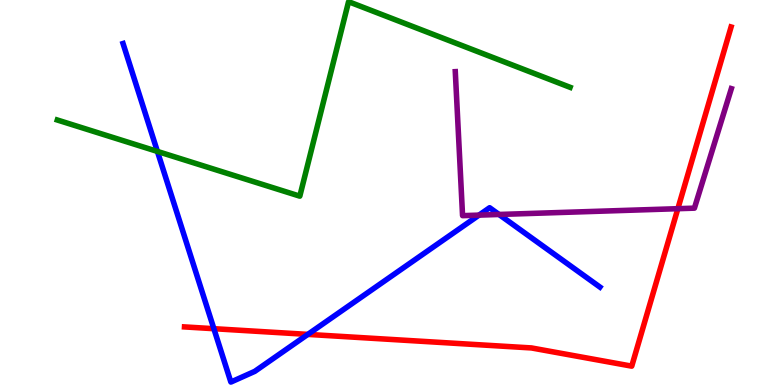[{'lines': ['blue', 'red'], 'intersections': [{'x': 2.76, 'y': 1.46}, {'x': 3.97, 'y': 1.31}]}, {'lines': ['green', 'red'], 'intersections': []}, {'lines': ['purple', 'red'], 'intersections': [{'x': 8.75, 'y': 4.58}]}, {'lines': ['blue', 'green'], 'intersections': [{'x': 2.03, 'y': 6.07}]}, {'lines': ['blue', 'purple'], 'intersections': [{'x': 6.18, 'y': 4.41}, {'x': 6.44, 'y': 4.43}]}, {'lines': ['green', 'purple'], 'intersections': []}]